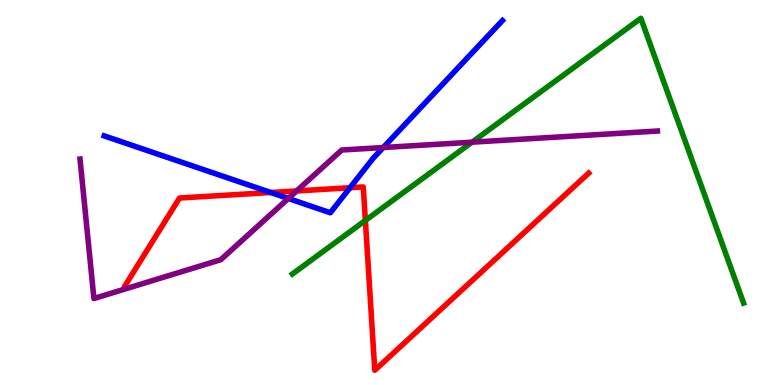[{'lines': ['blue', 'red'], 'intersections': [{'x': 3.49, 'y': 5.0}, {'x': 4.52, 'y': 5.12}]}, {'lines': ['green', 'red'], 'intersections': [{'x': 4.71, 'y': 4.27}]}, {'lines': ['purple', 'red'], 'intersections': [{'x': 3.83, 'y': 5.04}]}, {'lines': ['blue', 'green'], 'intersections': []}, {'lines': ['blue', 'purple'], 'intersections': [{'x': 3.72, 'y': 4.84}, {'x': 4.94, 'y': 6.17}]}, {'lines': ['green', 'purple'], 'intersections': [{'x': 6.09, 'y': 6.31}]}]